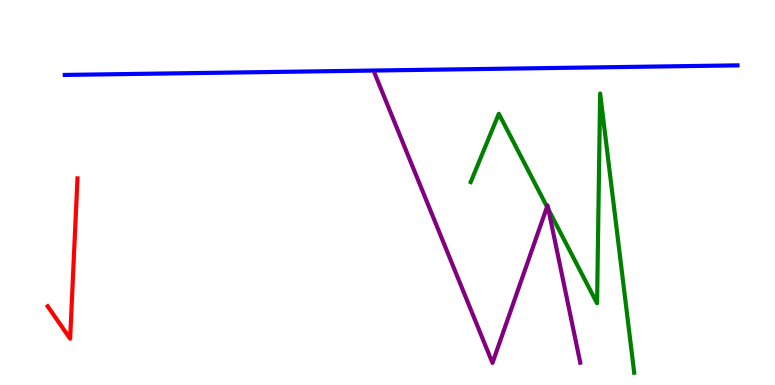[{'lines': ['blue', 'red'], 'intersections': []}, {'lines': ['green', 'red'], 'intersections': []}, {'lines': ['purple', 'red'], 'intersections': []}, {'lines': ['blue', 'green'], 'intersections': []}, {'lines': ['blue', 'purple'], 'intersections': []}, {'lines': ['green', 'purple'], 'intersections': [{'x': 7.06, 'y': 4.63}, {'x': 7.08, 'y': 4.56}]}]